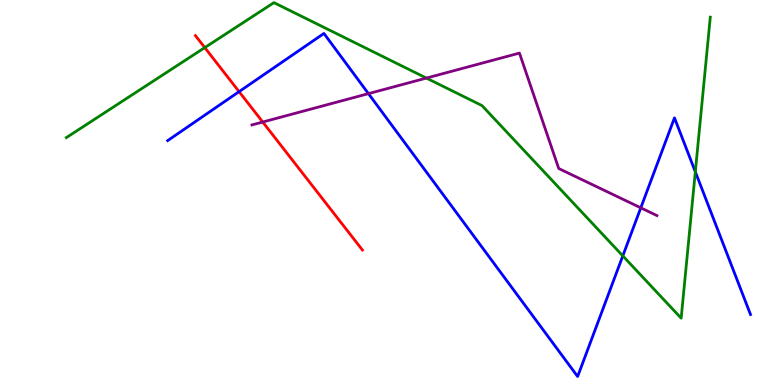[{'lines': ['blue', 'red'], 'intersections': [{'x': 3.08, 'y': 7.62}]}, {'lines': ['green', 'red'], 'intersections': [{'x': 2.64, 'y': 8.76}]}, {'lines': ['purple', 'red'], 'intersections': [{'x': 3.39, 'y': 6.83}]}, {'lines': ['blue', 'green'], 'intersections': [{'x': 8.04, 'y': 3.35}, {'x': 8.97, 'y': 5.54}]}, {'lines': ['blue', 'purple'], 'intersections': [{'x': 4.75, 'y': 7.57}, {'x': 8.27, 'y': 4.6}]}, {'lines': ['green', 'purple'], 'intersections': [{'x': 5.5, 'y': 7.97}]}]